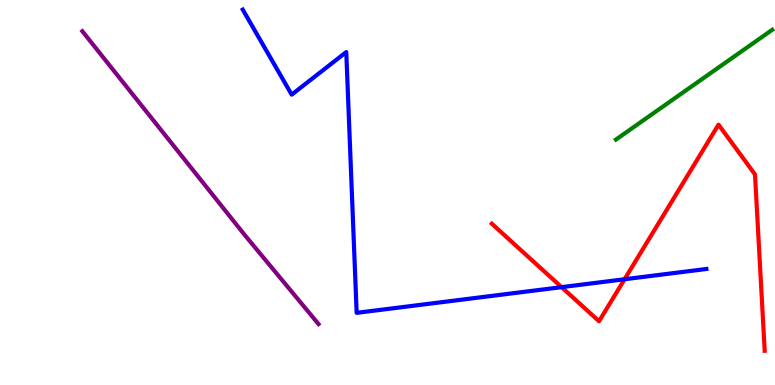[{'lines': ['blue', 'red'], 'intersections': [{'x': 7.25, 'y': 2.54}, {'x': 8.06, 'y': 2.75}]}, {'lines': ['green', 'red'], 'intersections': []}, {'lines': ['purple', 'red'], 'intersections': []}, {'lines': ['blue', 'green'], 'intersections': []}, {'lines': ['blue', 'purple'], 'intersections': []}, {'lines': ['green', 'purple'], 'intersections': []}]